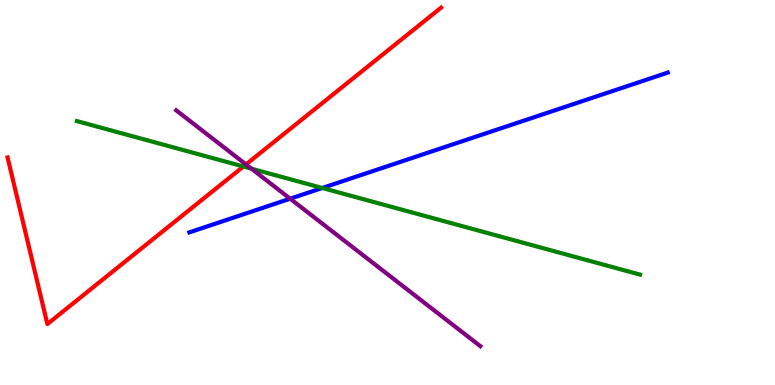[{'lines': ['blue', 'red'], 'intersections': []}, {'lines': ['green', 'red'], 'intersections': [{'x': 3.14, 'y': 5.68}]}, {'lines': ['purple', 'red'], 'intersections': [{'x': 3.17, 'y': 5.73}]}, {'lines': ['blue', 'green'], 'intersections': [{'x': 4.16, 'y': 5.12}]}, {'lines': ['blue', 'purple'], 'intersections': [{'x': 3.74, 'y': 4.84}]}, {'lines': ['green', 'purple'], 'intersections': [{'x': 3.24, 'y': 5.62}]}]